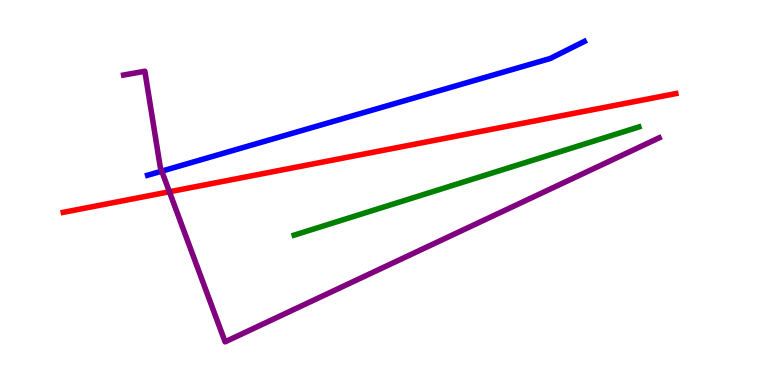[{'lines': ['blue', 'red'], 'intersections': []}, {'lines': ['green', 'red'], 'intersections': []}, {'lines': ['purple', 'red'], 'intersections': [{'x': 2.19, 'y': 5.02}]}, {'lines': ['blue', 'green'], 'intersections': []}, {'lines': ['blue', 'purple'], 'intersections': [{'x': 2.09, 'y': 5.55}]}, {'lines': ['green', 'purple'], 'intersections': []}]